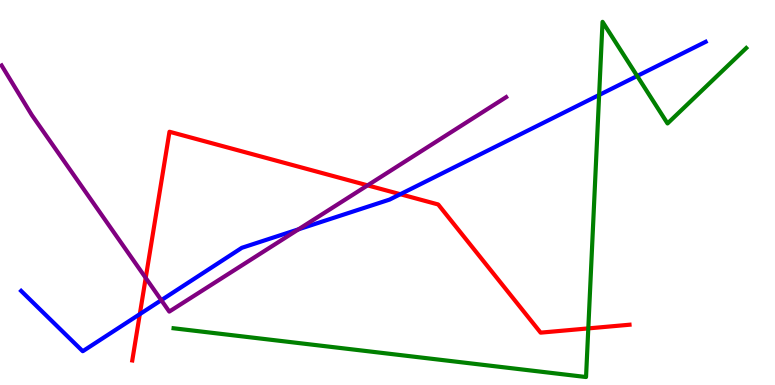[{'lines': ['blue', 'red'], 'intersections': [{'x': 1.8, 'y': 1.84}, {'x': 5.17, 'y': 4.96}]}, {'lines': ['green', 'red'], 'intersections': [{'x': 7.59, 'y': 1.47}]}, {'lines': ['purple', 'red'], 'intersections': [{'x': 1.88, 'y': 2.78}, {'x': 4.74, 'y': 5.19}]}, {'lines': ['blue', 'green'], 'intersections': [{'x': 7.73, 'y': 7.53}, {'x': 8.22, 'y': 8.03}]}, {'lines': ['blue', 'purple'], 'intersections': [{'x': 2.08, 'y': 2.2}, {'x': 3.85, 'y': 4.04}]}, {'lines': ['green', 'purple'], 'intersections': []}]